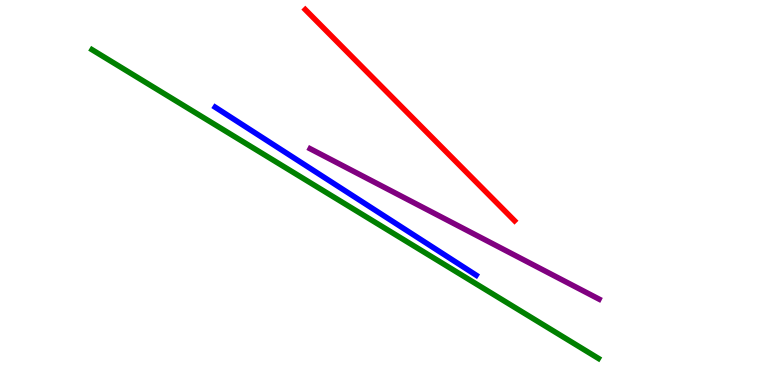[{'lines': ['blue', 'red'], 'intersections': []}, {'lines': ['green', 'red'], 'intersections': []}, {'lines': ['purple', 'red'], 'intersections': []}, {'lines': ['blue', 'green'], 'intersections': []}, {'lines': ['blue', 'purple'], 'intersections': []}, {'lines': ['green', 'purple'], 'intersections': []}]